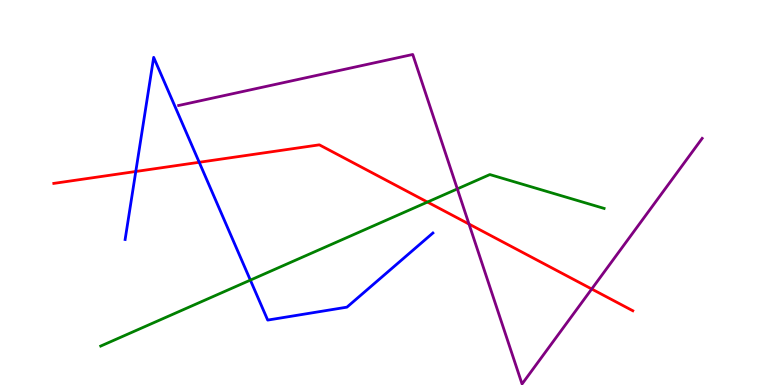[{'lines': ['blue', 'red'], 'intersections': [{'x': 1.75, 'y': 5.55}, {'x': 2.57, 'y': 5.78}]}, {'lines': ['green', 'red'], 'intersections': [{'x': 5.52, 'y': 4.75}]}, {'lines': ['purple', 'red'], 'intersections': [{'x': 6.05, 'y': 4.18}, {'x': 7.64, 'y': 2.49}]}, {'lines': ['blue', 'green'], 'intersections': [{'x': 3.23, 'y': 2.72}]}, {'lines': ['blue', 'purple'], 'intersections': []}, {'lines': ['green', 'purple'], 'intersections': [{'x': 5.9, 'y': 5.09}]}]